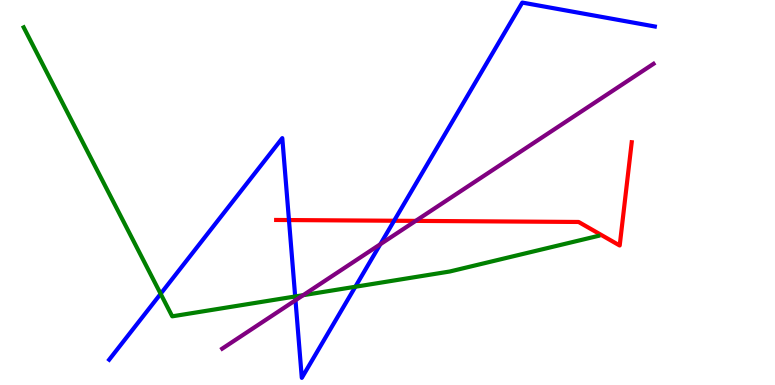[{'lines': ['blue', 'red'], 'intersections': [{'x': 3.73, 'y': 4.28}, {'x': 5.09, 'y': 4.27}]}, {'lines': ['green', 'red'], 'intersections': []}, {'lines': ['purple', 'red'], 'intersections': [{'x': 5.36, 'y': 4.26}]}, {'lines': ['blue', 'green'], 'intersections': [{'x': 2.07, 'y': 2.37}, {'x': 3.81, 'y': 2.3}, {'x': 4.58, 'y': 2.55}]}, {'lines': ['blue', 'purple'], 'intersections': [{'x': 3.81, 'y': 2.2}, {'x': 4.91, 'y': 3.66}]}, {'lines': ['green', 'purple'], 'intersections': [{'x': 3.91, 'y': 2.33}]}]